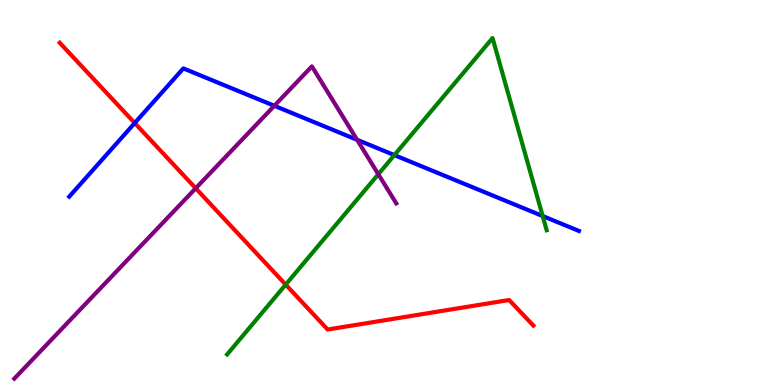[{'lines': ['blue', 'red'], 'intersections': [{'x': 1.74, 'y': 6.8}]}, {'lines': ['green', 'red'], 'intersections': [{'x': 3.69, 'y': 2.61}]}, {'lines': ['purple', 'red'], 'intersections': [{'x': 2.53, 'y': 5.11}]}, {'lines': ['blue', 'green'], 'intersections': [{'x': 5.09, 'y': 5.97}, {'x': 7.0, 'y': 4.39}]}, {'lines': ['blue', 'purple'], 'intersections': [{'x': 3.54, 'y': 7.25}, {'x': 4.61, 'y': 6.37}]}, {'lines': ['green', 'purple'], 'intersections': [{'x': 4.88, 'y': 5.47}]}]